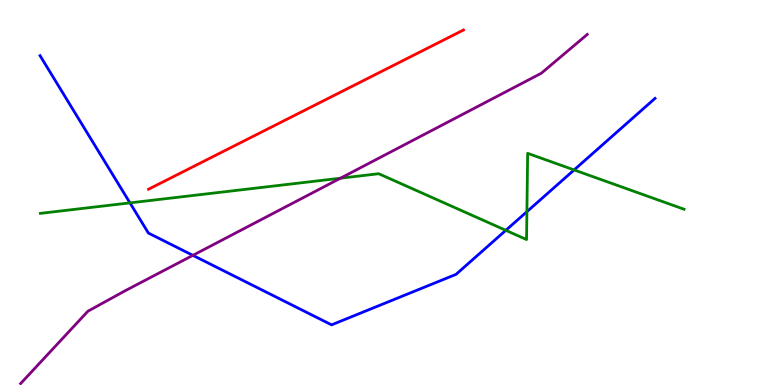[{'lines': ['blue', 'red'], 'intersections': []}, {'lines': ['green', 'red'], 'intersections': []}, {'lines': ['purple', 'red'], 'intersections': []}, {'lines': ['blue', 'green'], 'intersections': [{'x': 1.68, 'y': 4.73}, {'x': 6.53, 'y': 4.02}, {'x': 6.8, 'y': 4.5}, {'x': 7.41, 'y': 5.59}]}, {'lines': ['blue', 'purple'], 'intersections': [{'x': 2.49, 'y': 3.37}]}, {'lines': ['green', 'purple'], 'intersections': [{'x': 4.39, 'y': 5.37}]}]